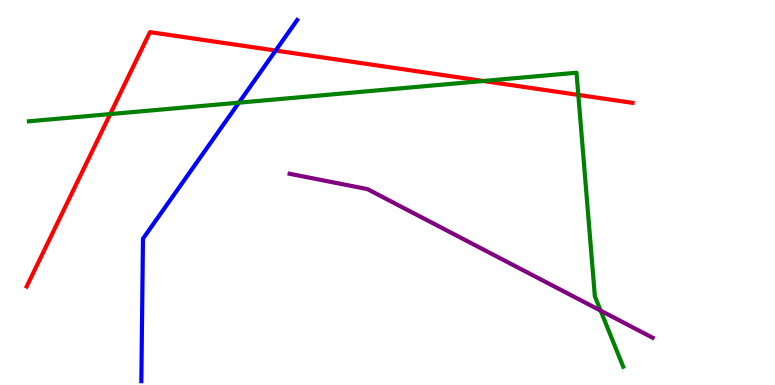[{'lines': ['blue', 'red'], 'intersections': [{'x': 3.56, 'y': 8.69}]}, {'lines': ['green', 'red'], 'intersections': [{'x': 1.42, 'y': 7.04}, {'x': 6.24, 'y': 7.9}, {'x': 7.46, 'y': 7.53}]}, {'lines': ['purple', 'red'], 'intersections': []}, {'lines': ['blue', 'green'], 'intersections': [{'x': 3.08, 'y': 7.33}]}, {'lines': ['blue', 'purple'], 'intersections': []}, {'lines': ['green', 'purple'], 'intersections': [{'x': 7.75, 'y': 1.93}]}]